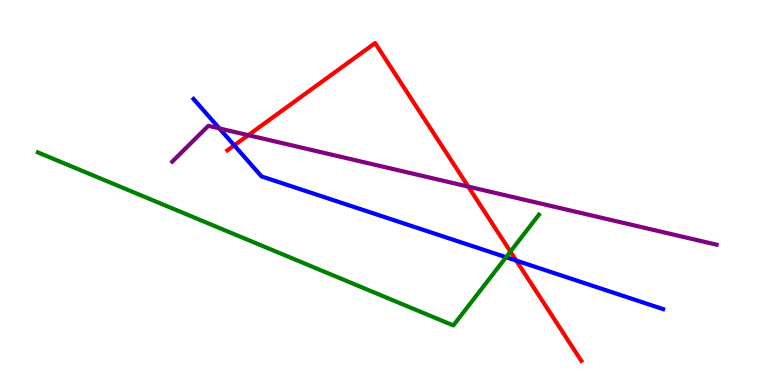[{'lines': ['blue', 'red'], 'intersections': [{'x': 3.02, 'y': 6.22}, {'x': 6.66, 'y': 3.23}]}, {'lines': ['green', 'red'], 'intersections': [{'x': 6.59, 'y': 3.47}]}, {'lines': ['purple', 'red'], 'intersections': [{'x': 3.2, 'y': 6.49}, {'x': 6.04, 'y': 5.15}]}, {'lines': ['blue', 'green'], 'intersections': [{'x': 6.53, 'y': 3.32}]}, {'lines': ['blue', 'purple'], 'intersections': [{'x': 2.83, 'y': 6.66}]}, {'lines': ['green', 'purple'], 'intersections': []}]